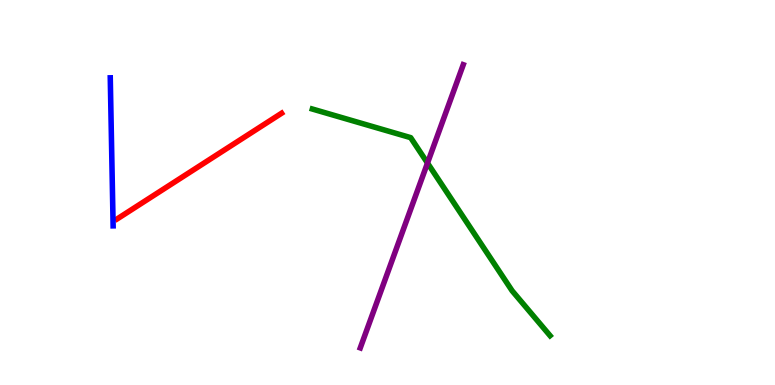[{'lines': ['blue', 'red'], 'intersections': []}, {'lines': ['green', 'red'], 'intersections': []}, {'lines': ['purple', 'red'], 'intersections': []}, {'lines': ['blue', 'green'], 'intersections': []}, {'lines': ['blue', 'purple'], 'intersections': []}, {'lines': ['green', 'purple'], 'intersections': [{'x': 5.52, 'y': 5.77}]}]